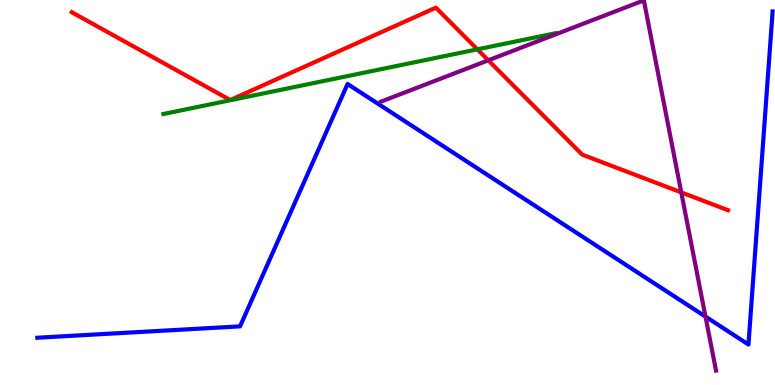[{'lines': ['blue', 'red'], 'intersections': []}, {'lines': ['green', 'red'], 'intersections': [{'x': 6.16, 'y': 8.72}]}, {'lines': ['purple', 'red'], 'intersections': [{'x': 6.3, 'y': 8.43}, {'x': 8.79, 'y': 5.0}]}, {'lines': ['blue', 'green'], 'intersections': []}, {'lines': ['blue', 'purple'], 'intersections': [{'x': 9.1, 'y': 1.78}]}, {'lines': ['green', 'purple'], 'intersections': []}]